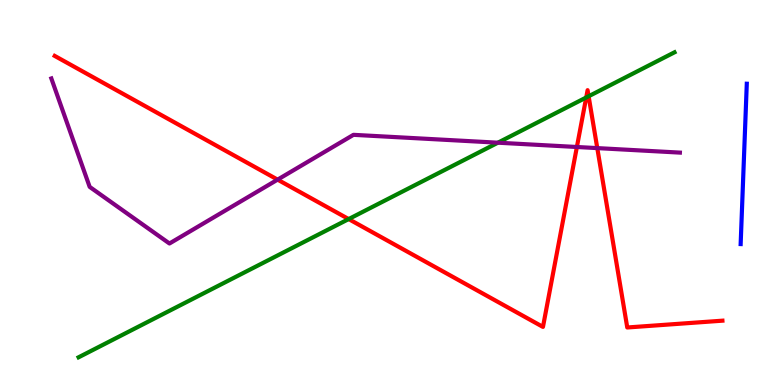[{'lines': ['blue', 'red'], 'intersections': []}, {'lines': ['green', 'red'], 'intersections': [{'x': 4.5, 'y': 4.31}, {'x': 7.56, 'y': 7.47}, {'x': 7.6, 'y': 7.5}]}, {'lines': ['purple', 'red'], 'intersections': [{'x': 3.58, 'y': 5.33}, {'x': 7.44, 'y': 6.18}, {'x': 7.71, 'y': 6.15}]}, {'lines': ['blue', 'green'], 'intersections': []}, {'lines': ['blue', 'purple'], 'intersections': []}, {'lines': ['green', 'purple'], 'intersections': [{'x': 6.42, 'y': 6.29}]}]